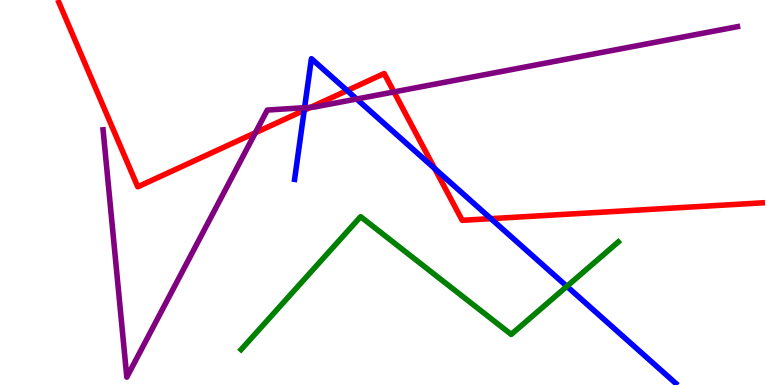[{'lines': ['blue', 'red'], 'intersections': [{'x': 3.93, 'y': 7.14}, {'x': 4.48, 'y': 7.65}, {'x': 5.61, 'y': 5.62}, {'x': 6.33, 'y': 4.32}]}, {'lines': ['green', 'red'], 'intersections': []}, {'lines': ['purple', 'red'], 'intersections': [{'x': 3.3, 'y': 6.55}, {'x': 4.01, 'y': 7.21}, {'x': 5.08, 'y': 7.61}]}, {'lines': ['blue', 'green'], 'intersections': [{'x': 7.31, 'y': 2.56}]}, {'lines': ['blue', 'purple'], 'intersections': [{'x': 3.93, 'y': 7.2}, {'x': 4.6, 'y': 7.43}]}, {'lines': ['green', 'purple'], 'intersections': []}]